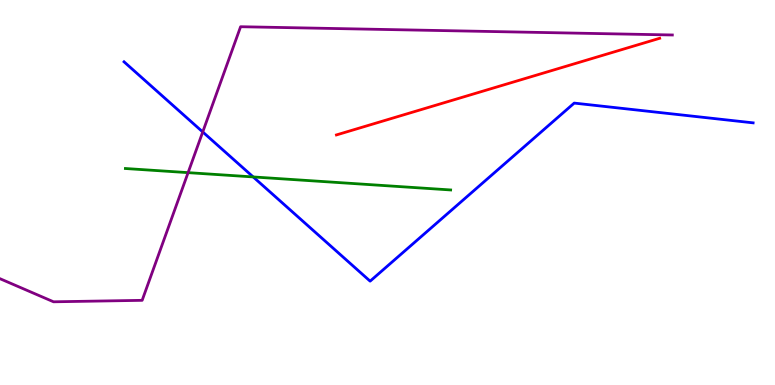[{'lines': ['blue', 'red'], 'intersections': []}, {'lines': ['green', 'red'], 'intersections': []}, {'lines': ['purple', 'red'], 'intersections': []}, {'lines': ['blue', 'green'], 'intersections': [{'x': 3.27, 'y': 5.4}]}, {'lines': ['blue', 'purple'], 'intersections': [{'x': 2.62, 'y': 6.57}]}, {'lines': ['green', 'purple'], 'intersections': [{'x': 2.43, 'y': 5.52}]}]